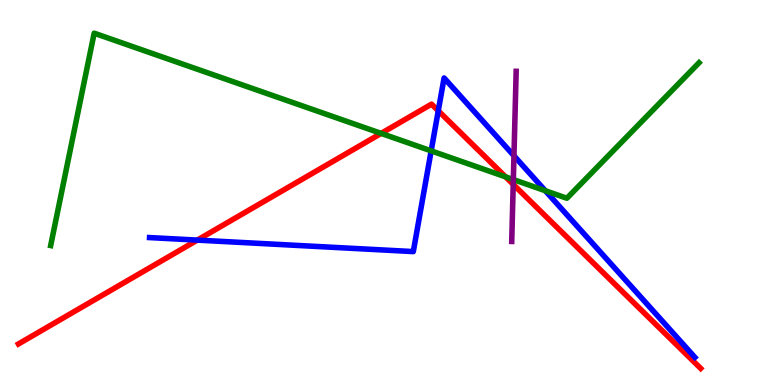[{'lines': ['blue', 'red'], 'intersections': [{'x': 2.55, 'y': 3.76}, {'x': 5.66, 'y': 7.12}]}, {'lines': ['green', 'red'], 'intersections': [{'x': 4.92, 'y': 6.54}, {'x': 6.52, 'y': 5.41}]}, {'lines': ['purple', 'red'], 'intersections': [{'x': 6.62, 'y': 5.21}]}, {'lines': ['blue', 'green'], 'intersections': [{'x': 5.56, 'y': 6.08}, {'x': 7.04, 'y': 5.05}]}, {'lines': ['blue', 'purple'], 'intersections': [{'x': 6.63, 'y': 5.95}]}, {'lines': ['green', 'purple'], 'intersections': [{'x': 6.62, 'y': 5.34}]}]